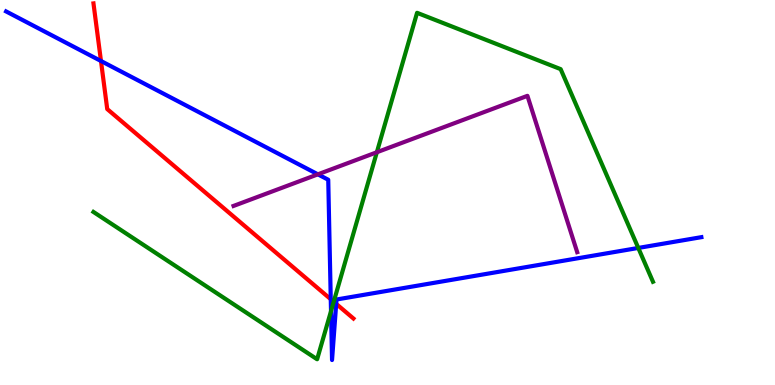[{'lines': ['blue', 'red'], 'intersections': [{'x': 1.3, 'y': 8.42}, {'x': 4.27, 'y': 2.23}, {'x': 4.34, 'y': 2.11}]}, {'lines': ['green', 'red'], 'intersections': [{'x': 4.31, 'y': 2.16}]}, {'lines': ['purple', 'red'], 'intersections': []}, {'lines': ['blue', 'green'], 'intersections': [{'x': 4.27, 'y': 1.92}, {'x': 8.24, 'y': 3.56}]}, {'lines': ['blue', 'purple'], 'intersections': [{'x': 4.1, 'y': 5.47}]}, {'lines': ['green', 'purple'], 'intersections': [{'x': 4.86, 'y': 6.05}]}]